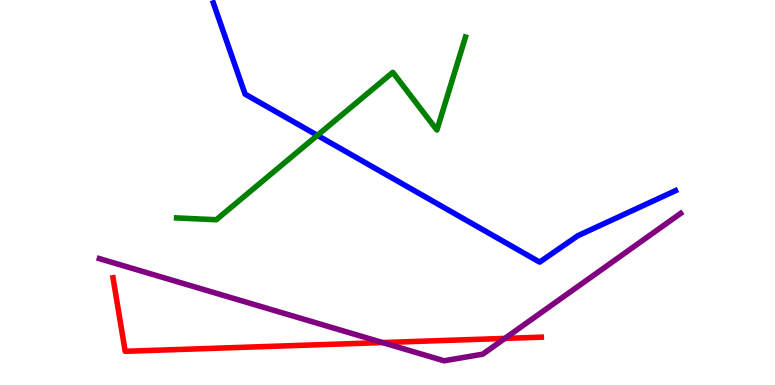[{'lines': ['blue', 'red'], 'intersections': []}, {'lines': ['green', 'red'], 'intersections': []}, {'lines': ['purple', 'red'], 'intersections': [{'x': 4.94, 'y': 1.1}, {'x': 6.51, 'y': 1.21}]}, {'lines': ['blue', 'green'], 'intersections': [{'x': 4.1, 'y': 6.48}]}, {'lines': ['blue', 'purple'], 'intersections': []}, {'lines': ['green', 'purple'], 'intersections': []}]